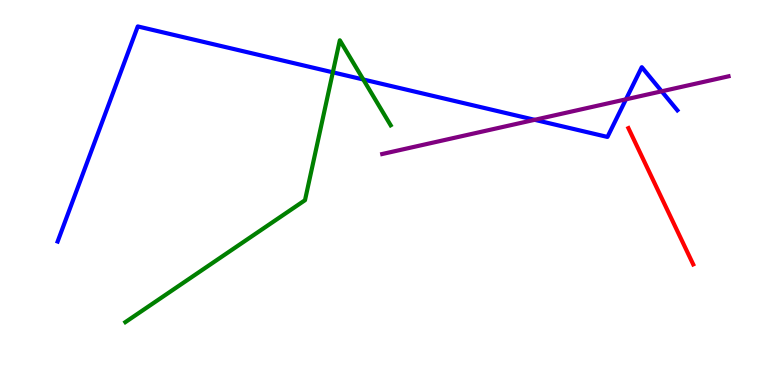[{'lines': ['blue', 'red'], 'intersections': []}, {'lines': ['green', 'red'], 'intersections': []}, {'lines': ['purple', 'red'], 'intersections': []}, {'lines': ['blue', 'green'], 'intersections': [{'x': 4.29, 'y': 8.12}, {'x': 4.69, 'y': 7.94}]}, {'lines': ['blue', 'purple'], 'intersections': [{'x': 6.9, 'y': 6.89}, {'x': 8.08, 'y': 7.42}, {'x': 8.54, 'y': 7.63}]}, {'lines': ['green', 'purple'], 'intersections': []}]